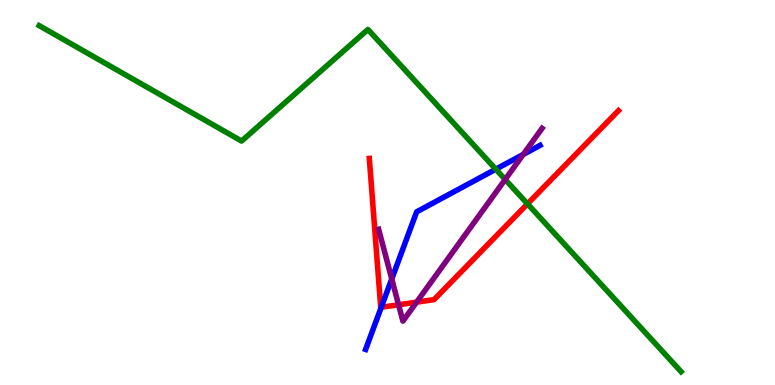[{'lines': ['blue', 'red'], 'intersections': [{'x': 4.92, 'y': 2.02}]}, {'lines': ['green', 'red'], 'intersections': [{'x': 6.81, 'y': 4.7}]}, {'lines': ['purple', 'red'], 'intersections': [{'x': 5.14, 'y': 2.08}, {'x': 5.38, 'y': 2.15}]}, {'lines': ['blue', 'green'], 'intersections': [{'x': 6.4, 'y': 5.6}]}, {'lines': ['blue', 'purple'], 'intersections': [{'x': 5.05, 'y': 2.75}, {'x': 6.75, 'y': 5.99}]}, {'lines': ['green', 'purple'], 'intersections': [{'x': 6.52, 'y': 5.34}]}]